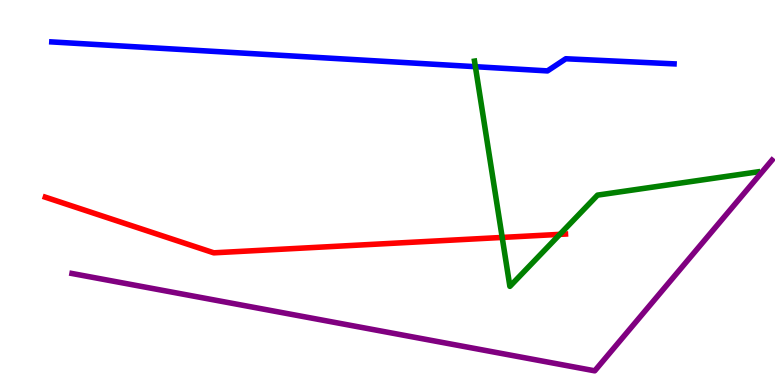[{'lines': ['blue', 'red'], 'intersections': []}, {'lines': ['green', 'red'], 'intersections': [{'x': 6.48, 'y': 3.83}, {'x': 7.22, 'y': 3.91}]}, {'lines': ['purple', 'red'], 'intersections': []}, {'lines': ['blue', 'green'], 'intersections': [{'x': 6.13, 'y': 8.27}]}, {'lines': ['blue', 'purple'], 'intersections': []}, {'lines': ['green', 'purple'], 'intersections': []}]